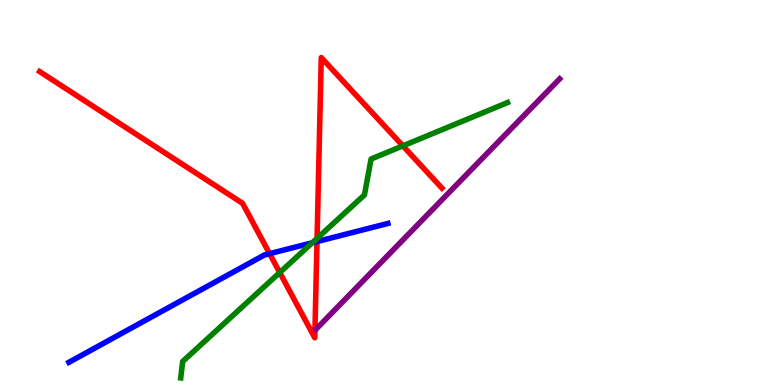[{'lines': ['blue', 'red'], 'intersections': [{'x': 3.48, 'y': 3.41}, {'x': 4.09, 'y': 3.73}]}, {'lines': ['green', 'red'], 'intersections': [{'x': 3.61, 'y': 2.92}, {'x': 4.09, 'y': 3.81}, {'x': 5.2, 'y': 6.21}]}, {'lines': ['purple', 'red'], 'intersections': []}, {'lines': ['blue', 'green'], 'intersections': [{'x': 4.03, 'y': 3.69}]}, {'lines': ['blue', 'purple'], 'intersections': []}, {'lines': ['green', 'purple'], 'intersections': []}]